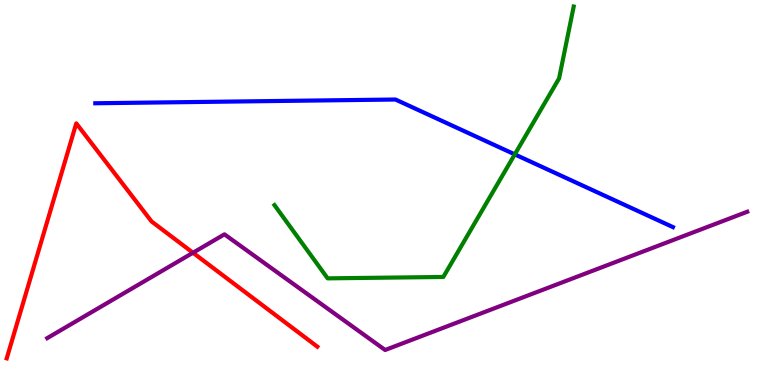[{'lines': ['blue', 'red'], 'intersections': []}, {'lines': ['green', 'red'], 'intersections': []}, {'lines': ['purple', 'red'], 'intersections': [{'x': 2.49, 'y': 3.43}]}, {'lines': ['blue', 'green'], 'intersections': [{'x': 6.64, 'y': 5.99}]}, {'lines': ['blue', 'purple'], 'intersections': []}, {'lines': ['green', 'purple'], 'intersections': []}]